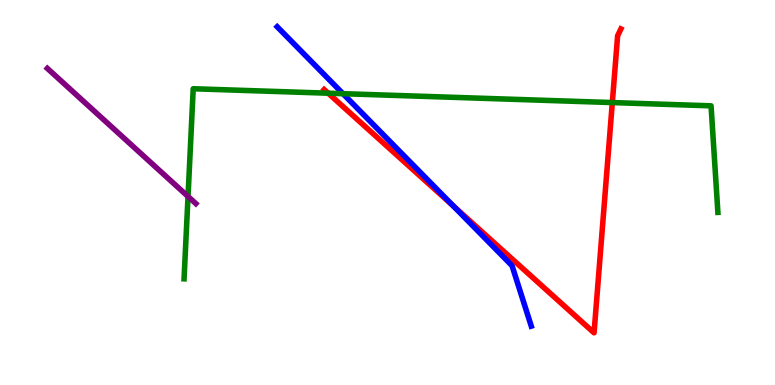[{'lines': ['blue', 'red'], 'intersections': [{'x': 5.85, 'y': 4.64}]}, {'lines': ['green', 'red'], 'intersections': [{'x': 4.23, 'y': 7.58}, {'x': 7.9, 'y': 7.34}]}, {'lines': ['purple', 'red'], 'intersections': []}, {'lines': ['blue', 'green'], 'intersections': [{'x': 4.43, 'y': 7.57}]}, {'lines': ['blue', 'purple'], 'intersections': []}, {'lines': ['green', 'purple'], 'intersections': [{'x': 2.43, 'y': 4.9}]}]